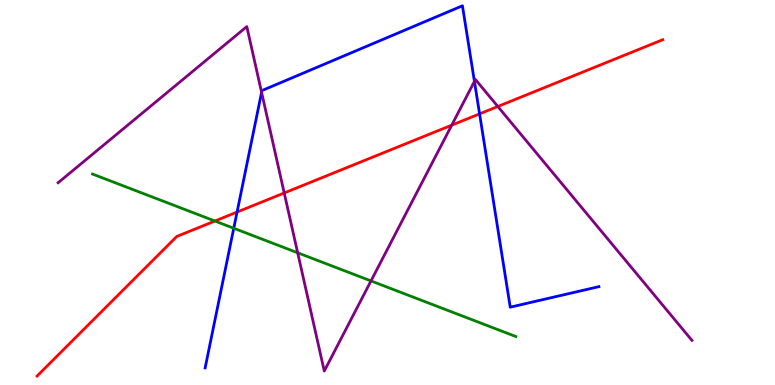[{'lines': ['blue', 'red'], 'intersections': [{'x': 3.06, 'y': 4.49}, {'x': 6.19, 'y': 7.04}]}, {'lines': ['green', 'red'], 'intersections': [{'x': 2.77, 'y': 4.26}]}, {'lines': ['purple', 'red'], 'intersections': [{'x': 3.67, 'y': 4.99}, {'x': 5.83, 'y': 6.75}, {'x': 6.42, 'y': 7.23}]}, {'lines': ['blue', 'green'], 'intersections': [{'x': 3.02, 'y': 4.07}]}, {'lines': ['blue', 'purple'], 'intersections': [{'x': 3.38, 'y': 7.6}, {'x': 6.12, 'y': 7.89}]}, {'lines': ['green', 'purple'], 'intersections': [{'x': 3.84, 'y': 3.43}, {'x': 4.79, 'y': 2.7}]}]